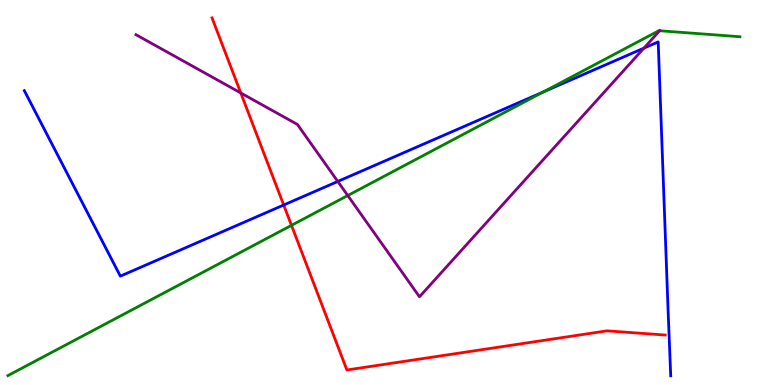[{'lines': ['blue', 'red'], 'intersections': [{'x': 3.66, 'y': 4.68}]}, {'lines': ['green', 'red'], 'intersections': [{'x': 3.76, 'y': 4.15}]}, {'lines': ['purple', 'red'], 'intersections': [{'x': 3.11, 'y': 7.59}]}, {'lines': ['blue', 'green'], 'intersections': [{'x': 7.01, 'y': 7.61}]}, {'lines': ['blue', 'purple'], 'intersections': [{'x': 4.36, 'y': 5.29}, {'x': 8.31, 'y': 8.75}]}, {'lines': ['green', 'purple'], 'intersections': [{'x': 4.49, 'y': 4.92}, {'x': 8.51, 'y': 9.2}]}]